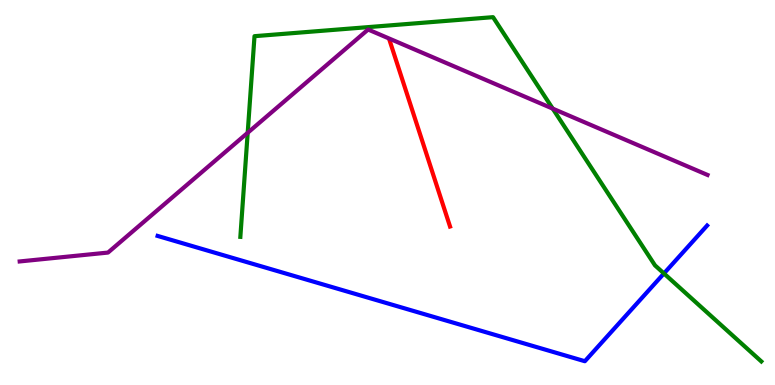[{'lines': ['blue', 'red'], 'intersections': []}, {'lines': ['green', 'red'], 'intersections': []}, {'lines': ['purple', 'red'], 'intersections': []}, {'lines': ['blue', 'green'], 'intersections': [{'x': 8.57, 'y': 2.9}]}, {'lines': ['blue', 'purple'], 'intersections': []}, {'lines': ['green', 'purple'], 'intersections': [{'x': 3.2, 'y': 6.55}, {'x': 7.13, 'y': 7.18}]}]